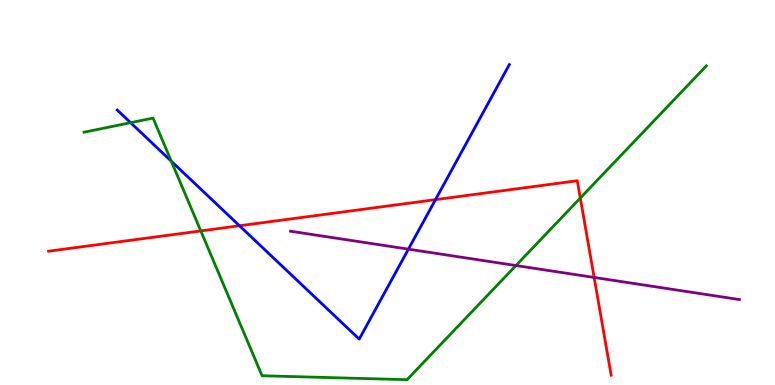[{'lines': ['blue', 'red'], 'intersections': [{'x': 3.09, 'y': 4.14}, {'x': 5.62, 'y': 4.81}]}, {'lines': ['green', 'red'], 'intersections': [{'x': 2.59, 'y': 4.0}, {'x': 7.49, 'y': 4.86}]}, {'lines': ['purple', 'red'], 'intersections': [{'x': 7.67, 'y': 2.79}]}, {'lines': ['blue', 'green'], 'intersections': [{'x': 1.69, 'y': 6.81}, {'x': 2.21, 'y': 5.81}]}, {'lines': ['blue', 'purple'], 'intersections': [{'x': 5.27, 'y': 3.53}]}, {'lines': ['green', 'purple'], 'intersections': [{'x': 6.66, 'y': 3.1}]}]